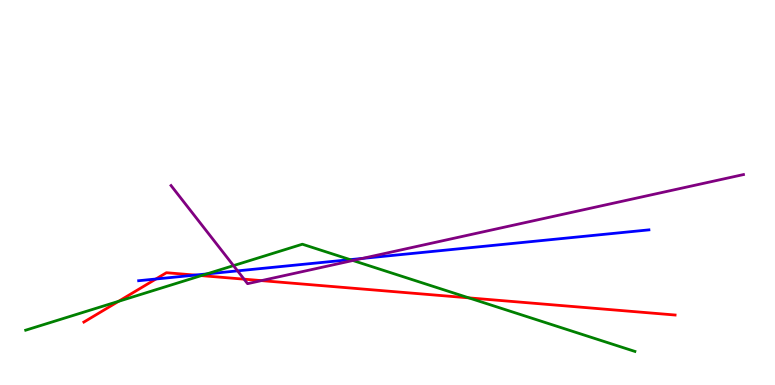[{'lines': ['blue', 'red'], 'intersections': [{'x': 2.01, 'y': 2.75}, {'x': 2.52, 'y': 2.85}]}, {'lines': ['green', 'red'], 'intersections': [{'x': 1.53, 'y': 2.17}, {'x': 2.6, 'y': 2.84}, {'x': 6.05, 'y': 2.26}]}, {'lines': ['purple', 'red'], 'intersections': [{'x': 3.15, 'y': 2.75}, {'x': 3.37, 'y': 2.71}]}, {'lines': ['blue', 'green'], 'intersections': [{'x': 2.67, 'y': 2.88}, {'x': 4.52, 'y': 3.26}]}, {'lines': ['blue', 'purple'], 'intersections': [{'x': 3.07, 'y': 2.96}, {'x': 4.67, 'y': 3.29}]}, {'lines': ['green', 'purple'], 'intersections': [{'x': 3.01, 'y': 3.1}, {'x': 4.55, 'y': 3.23}]}]